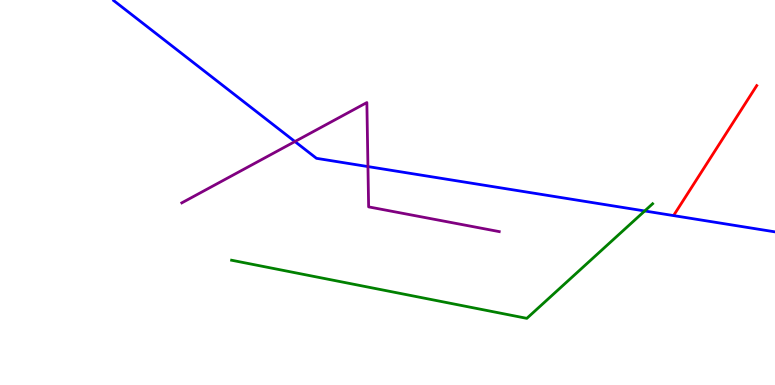[{'lines': ['blue', 'red'], 'intersections': []}, {'lines': ['green', 'red'], 'intersections': []}, {'lines': ['purple', 'red'], 'intersections': []}, {'lines': ['blue', 'green'], 'intersections': [{'x': 8.32, 'y': 4.52}]}, {'lines': ['blue', 'purple'], 'intersections': [{'x': 3.81, 'y': 6.32}, {'x': 4.75, 'y': 5.67}]}, {'lines': ['green', 'purple'], 'intersections': []}]